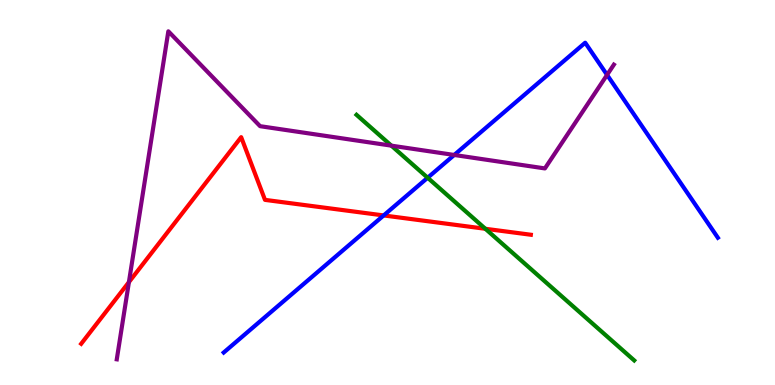[{'lines': ['blue', 'red'], 'intersections': [{'x': 4.95, 'y': 4.4}]}, {'lines': ['green', 'red'], 'intersections': [{'x': 6.26, 'y': 4.06}]}, {'lines': ['purple', 'red'], 'intersections': [{'x': 1.66, 'y': 2.67}]}, {'lines': ['blue', 'green'], 'intersections': [{'x': 5.52, 'y': 5.38}]}, {'lines': ['blue', 'purple'], 'intersections': [{'x': 5.86, 'y': 5.97}, {'x': 7.83, 'y': 8.05}]}, {'lines': ['green', 'purple'], 'intersections': [{'x': 5.05, 'y': 6.22}]}]